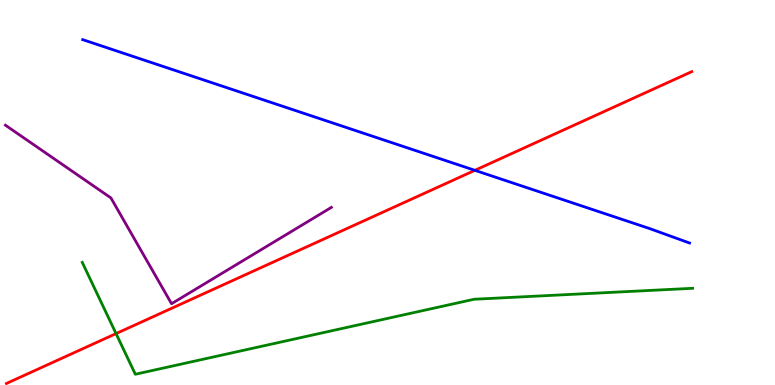[{'lines': ['blue', 'red'], 'intersections': [{'x': 6.13, 'y': 5.58}]}, {'lines': ['green', 'red'], 'intersections': [{'x': 1.5, 'y': 1.34}]}, {'lines': ['purple', 'red'], 'intersections': []}, {'lines': ['blue', 'green'], 'intersections': []}, {'lines': ['blue', 'purple'], 'intersections': []}, {'lines': ['green', 'purple'], 'intersections': []}]